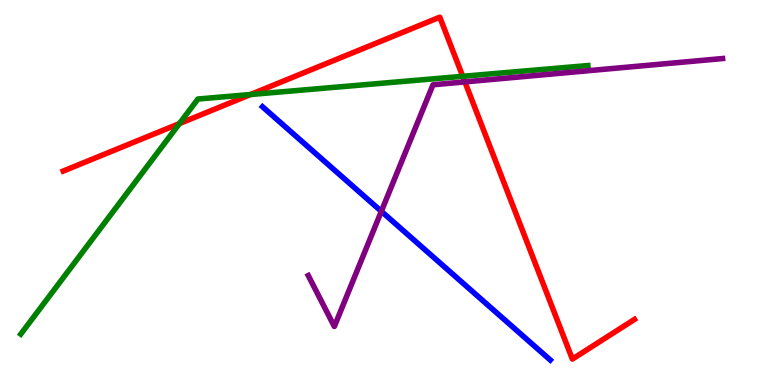[{'lines': ['blue', 'red'], 'intersections': []}, {'lines': ['green', 'red'], 'intersections': [{'x': 2.32, 'y': 6.79}, {'x': 3.23, 'y': 7.55}, {'x': 5.97, 'y': 8.02}]}, {'lines': ['purple', 'red'], 'intersections': [{'x': 6.0, 'y': 7.87}]}, {'lines': ['blue', 'green'], 'intersections': []}, {'lines': ['blue', 'purple'], 'intersections': [{'x': 4.92, 'y': 4.51}]}, {'lines': ['green', 'purple'], 'intersections': []}]